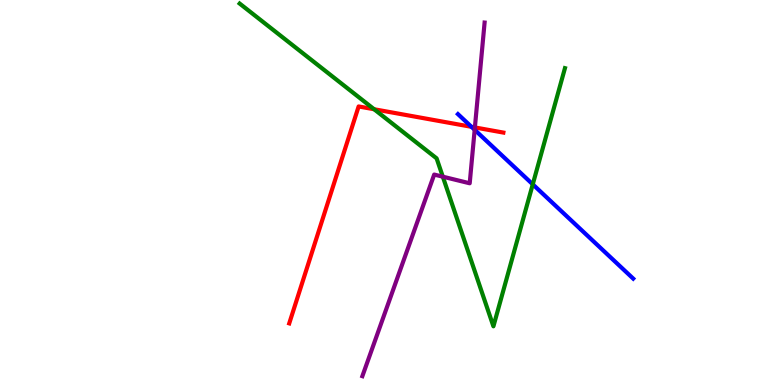[{'lines': ['blue', 'red'], 'intersections': [{'x': 6.08, 'y': 6.71}]}, {'lines': ['green', 'red'], 'intersections': [{'x': 4.83, 'y': 7.16}]}, {'lines': ['purple', 'red'], 'intersections': [{'x': 6.13, 'y': 6.69}]}, {'lines': ['blue', 'green'], 'intersections': [{'x': 6.87, 'y': 5.21}]}, {'lines': ['blue', 'purple'], 'intersections': [{'x': 6.12, 'y': 6.63}]}, {'lines': ['green', 'purple'], 'intersections': [{'x': 5.71, 'y': 5.41}]}]